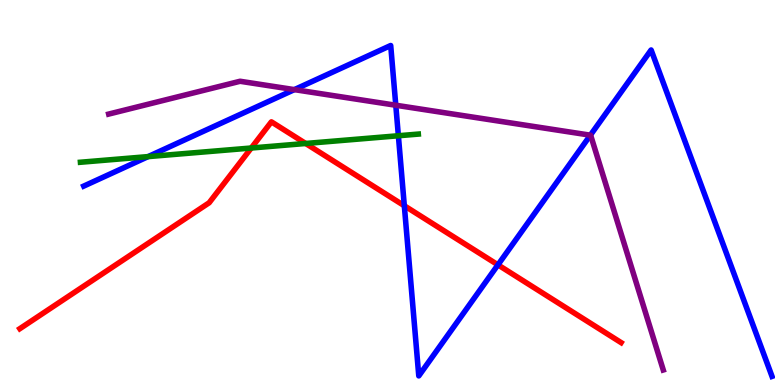[{'lines': ['blue', 'red'], 'intersections': [{'x': 5.22, 'y': 4.66}, {'x': 6.43, 'y': 3.12}]}, {'lines': ['green', 'red'], 'intersections': [{'x': 3.24, 'y': 6.16}, {'x': 3.94, 'y': 6.27}]}, {'lines': ['purple', 'red'], 'intersections': []}, {'lines': ['blue', 'green'], 'intersections': [{'x': 1.91, 'y': 5.93}, {'x': 5.14, 'y': 6.47}]}, {'lines': ['blue', 'purple'], 'intersections': [{'x': 3.8, 'y': 7.67}, {'x': 5.11, 'y': 7.27}, {'x': 7.62, 'y': 6.49}]}, {'lines': ['green', 'purple'], 'intersections': []}]